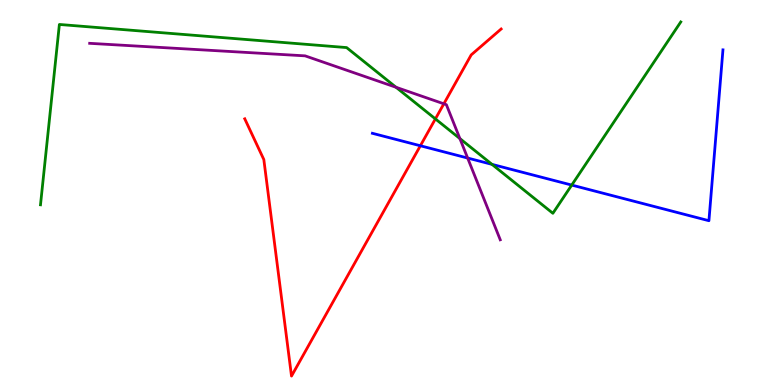[{'lines': ['blue', 'red'], 'intersections': [{'x': 5.42, 'y': 6.21}]}, {'lines': ['green', 'red'], 'intersections': [{'x': 5.62, 'y': 6.91}]}, {'lines': ['purple', 'red'], 'intersections': [{'x': 5.73, 'y': 7.3}]}, {'lines': ['blue', 'green'], 'intersections': [{'x': 6.35, 'y': 5.73}, {'x': 7.38, 'y': 5.19}]}, {'lines': ['blue', 'purple'], 'intersections': [{'x': 6.03, 'y': 5.9}]}, {'lines': ['green', 'purple'], 'intersections': [{'x': 5.11, 'y': 7.73}, {'x': 5.93, 'y': 6.4}]}]